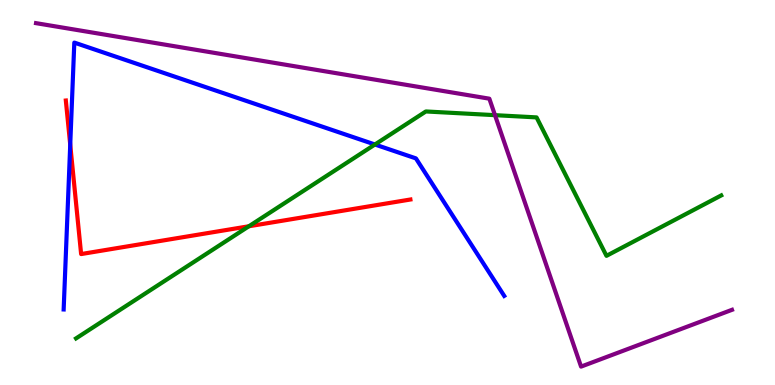[{'lines': ['blue', 'red'], 'intersections': [{'x': 0.906, 'y': 6.24}]}, {'lines': ['green', 'red'], 'intersections': [{'x': 3.21, 'y': 4.12}]}, {'lines': ['purple', 'red'], 'intersections': []}, {'lines': ['blue', 'green'], 'intersections': [{'x': 4.84, 'y': 6.25}]}, {'lines': ['blue', 'purple'], 'intersections': []}, {'lines': ['green', 'purple'], 'intersections': [{'x': 6.39, 'y': 7.01}]}]